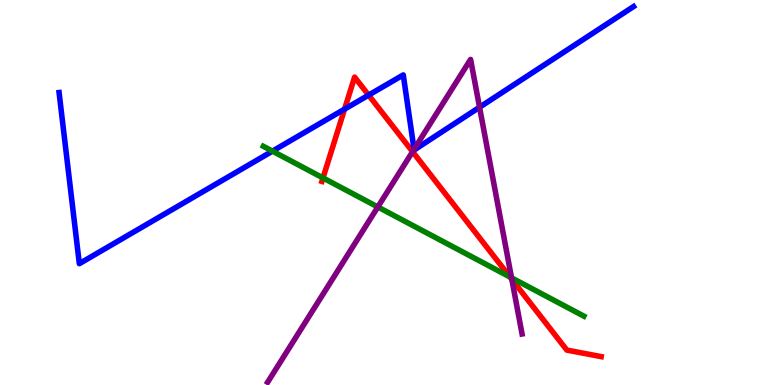[{'lines': ['blue', 'red'], 'intersections': [{'x': 4.45, 'y': 7.17}, {'x': 4.76, 'y': 7.53}]}, {'lines': ['green', 'red'], 'intersections': [{'x': 4.17, 'y': 5.38}, {'x': 6.58, 'y': 2.8}]}, {'lines': ['purple', 'red'], 'intersections': [{'x': 5.32, 'y': 6.06}, {'x': 6.6, 'y': 2.75}]}, {'lines': ['blue', 'green'], 'intersections': [{'x': 3.52, 'y': 6.07}]}, {'lines': ['blue', 'purple'], 'intersections': [{'x': 5.34, 'y': 6.12}, {'x': 6.19, 'y': 7.21}]}, {'lines': ['green', 'purple'], 'intersections': [{'x': 4.88, 'y': 4.62}, {'x': 6.6, 'y': 2.78}]}]